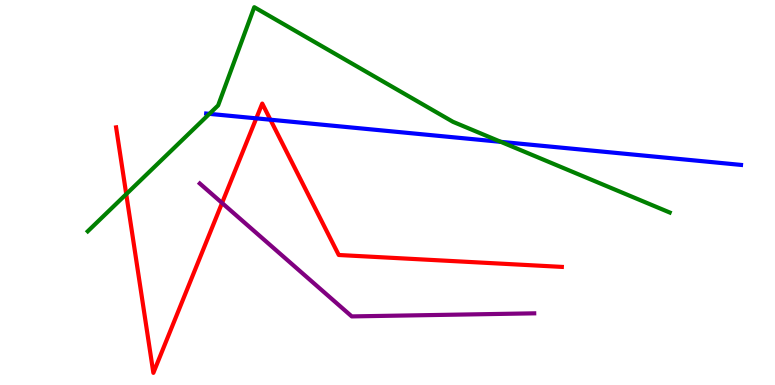[{'lines': ['blue', 'red'], 'intersections': [{'x': 3.31, 'y': 6.93}, {'x': 3.49, 'y': 6.89}]}, {'lines': ['green', 'red'], 'intersections': [{'x': 1.63, 'y': 4.96}]}, {'lines': ['purple', 'red'], 'intersections': [{'x': 2.87, 'y': 4.73}]}, {'lines': ['blue', 'green'], 'intersections': [{'x': 2.7, 'y': 7.04}, {'x': 6.46, 'y': 6.32}]}, {'lines': ['blue', 'purple'], 'intersections': []}, {'lines': ['green', 'purple'], 'intersections': []}]